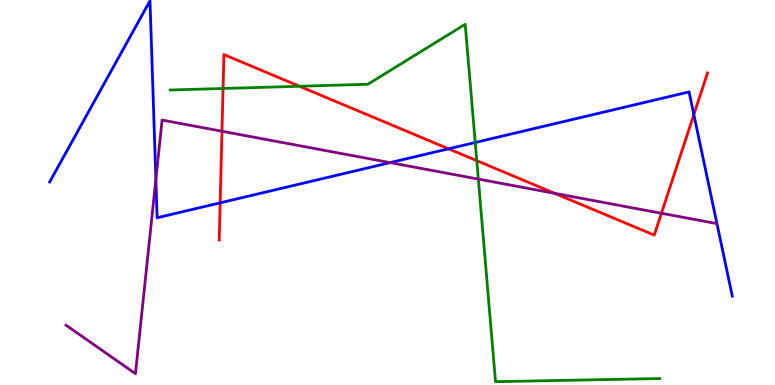[{'lines': ['blue', 'red'], 'intersections': [{'x': 2.84, 'y': 4.73}, {'x': 5.79, 'y': 6.13}, {'x': 8.95, 'y': 7.02}]}, {'lines': ['green', 'red'], 'intersections': [{'x': 2.88, 'y': 7.7}, {'x': 3.86, 'y': 7.76}, {'x': 6.15, 'y': 5.83}]}, {'lines': ['purple', 'red'], 'intersections': [{'x': 2.86, 'y': 6.59}, {'x': 7.16, 'y': 4.98}, {'x': 8.53, 'y': 4.46}]}, {'lines': ['blue', 'green'], 'intersections': [{'x': 6.13, 'y': 6.3}]}, {'lines': ['blue', 'purple'], 'intersections': [{'x': 2.01, 'y': 5.34}, {'x': 5.03, 'y': 5.78}]}, {'lines': ['green', 'purple'], 'intersections': [{'x': 6.17, 'y': 5.35}]}]